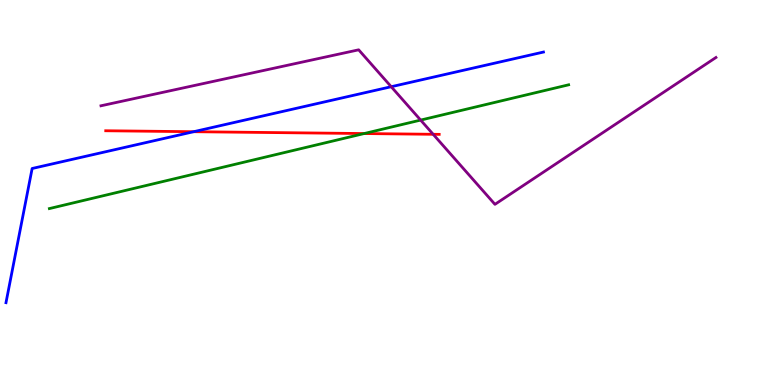[{'lines': ['blue', 'red'], 'intersections': [{'x': 2.5, 'y': 6.58}]}, {'lines': ['green', 'red'], 'intersections': [{'x': 4.7, 'y': 6.53}]}, {'lines': ['purple', 'red'], 'intersections': [{'x': 5.59, 'y': 6.51}]}, {'lines': ['blue', 'green'], 'intersections': []}, {'lines': ['blue', 'purple'], 'intersections': [{'x': 5.05, 'y': 7.75}]}, {'lines': ['green', 'purple'], 'intersections': [{'x': 5.43, 'y': 6.88}]}]